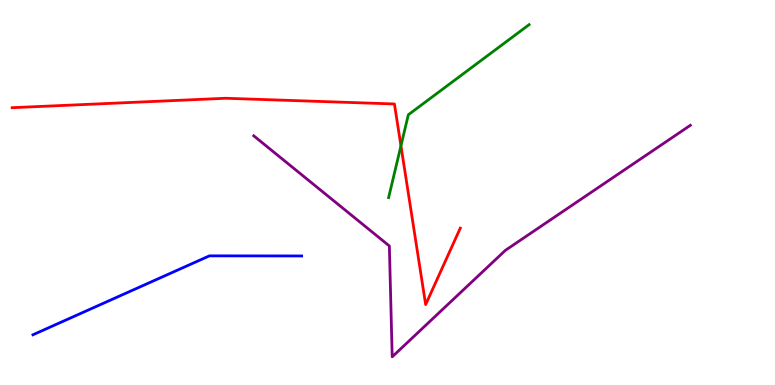[{'lines': ['blue', 'red'], 'intersections': []}, {'lines': ['green', 'red'], 'intersections': [{'x': 5.17, 'y': 6.21}]}, {'lines': ['purple', 'red'], 'intersections': []}, {'lines': ['blue', 'green'], 'intersections': []}, {'lines': ['blue', 'purple'], 'intersections': []}, {'lines': ['green', 'purple'], 'intersections': []}]